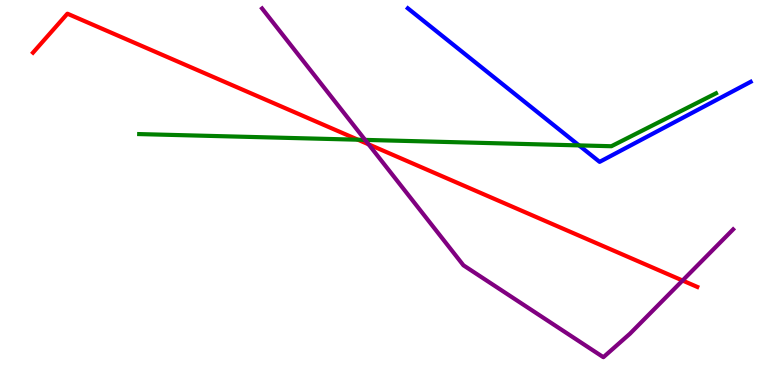[{'lines': ['blue', 'red'], 'intersections': []}, {'lines': ['green', 'red'], 'intersections': [{'x': 4.62, 'y': 6.37}]}, {'lines': ['purple', 'red'], 'intersections': [{'x': 4.76, 'y': 6.25}, {'x': 8.81, 'y': 2.71}]}, {'lines': ['blue', 'green'], 'intersections': [{'x': 7.47, 'y': 6.22}]}, {'lines': ['blue', 'purple'], 'intersections': []}, {'lines': ['green', 'purple'], 'intersections': [{'x': 4.71, 'y': 6.37}]}]